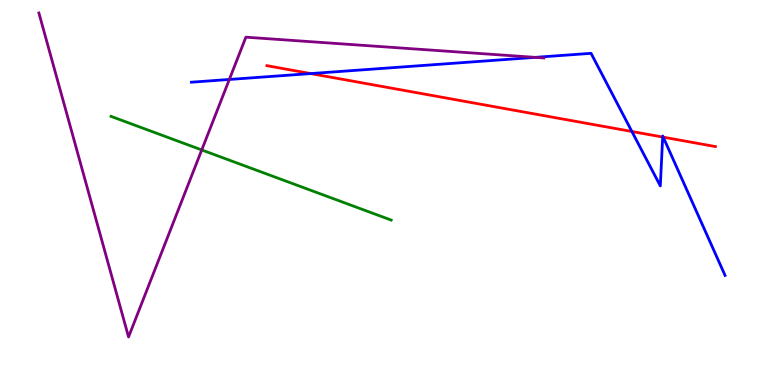[{'lines': ['blue', 'red'], 'intersections': [{'x': 4.01, 'y': 8.09}, {'x': 8.15, 'y': 6.58}, {'x': 8.55, 'y': 6.44}, {'x': 8.56, 'y': 6.44}]}, {'lines': ['green', 'red'], 'intersections': []}, {'lines': ['purple', 'red'], 'intersections': []}, {'lines': ['blue', 'green'], 'intersections': []}, {'lines': ['blue', 'purple'], 'intersections': [{'x': 2.96, 'y': 7.94}, {'x': 6.91, 'y': 8.51}]}, {'lines': ['green', 'purple'], 'intersections': [{'x': 2.6, 'y': 6.11}]}]